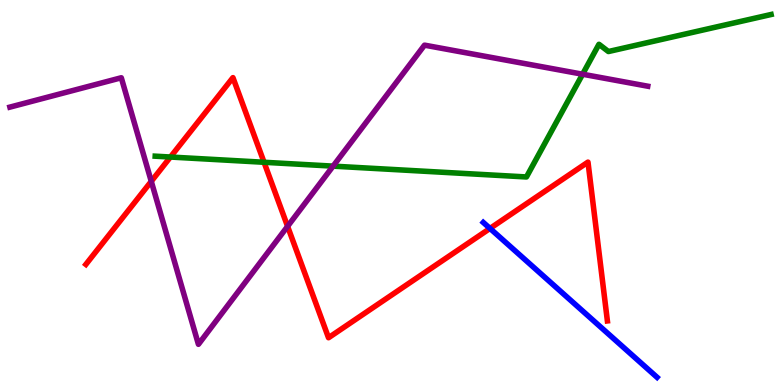[{'lines': ['blue', 'red'], 'intersections': [{'x': 6.32, 'y': 4.07}]}, {'lines': ['green', 'red'], 'intersections': [{'x': 2.2, 'y': 5.92}, {'x': 3.41, 'y': 5.79}]}, {'lines': ['purple', 'red'], 'intersections': [{'x': 1.95, 'y': 5.29}, {'x': 3.71, 'y': 4.12}]}, {'lines': ['blue', 'green'], 'intersections': []}, {'lines': ['blue', 'purple'], 'intersections': []}, {'lines': ['green', 'purple'], 'intersections': [{'x': 4.3, 'y': 5.68}, {'x': 7.52, 'y': 8.07}]}]